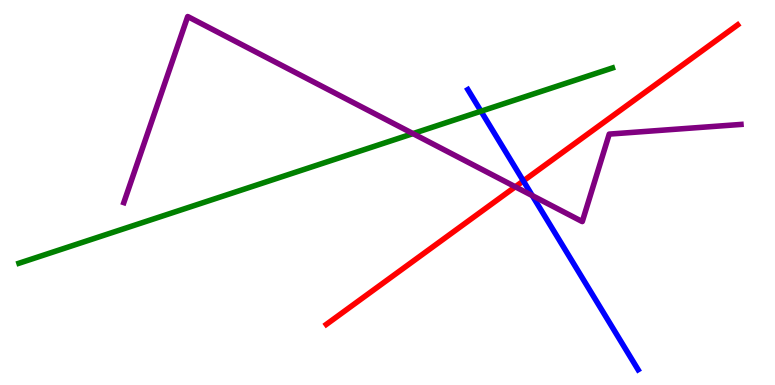[{'lines': ['blue', 'red'], 'intersections': [{'x': 6.75, 'y': 5.3}]}, {'lines': ['green', 'red'], 'intersections': []}, {'lines': ['purple', 'red'], 'intersections': [{'x': 6.65, 'y': 5.15}]}, {'lines': ['blue', 'green'], 'intersections': [{'x': 6.21, 'y': 7.11}]}, {'lines': ['blue', 'purple'], 'intersections': [{'x': 6.87, 'y': 4.92}]}, {'lines': ['green', 'purple'], 'intersections': [{'x': 5.33, 'y': 6.53}]}]